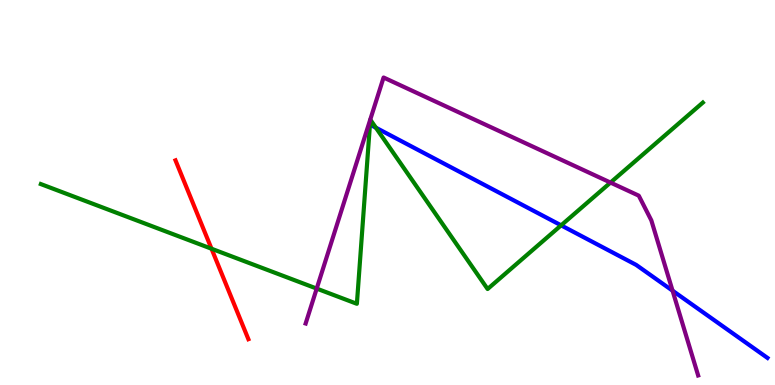[{'lines': ['blue', 'red'], 'intersections': []}, {'lines': ['green', 'red'], 'intersections': [{'x': 2.73, 'y': 3.54}]}, {'lines': ['purple', 'red'], 'intersections': []}, {'lines': ['blue', 'green'], 'intersections': [{'x': 4.85, 'y': 6.68}, {'x': 7.24, 'y': 4.15}]}, {'lines': ['blue', 'purple'], 'intersections': [{'x': 8.68, 'y': 2.45}]}, {'lines': ['green', 'purple'], 'intersections': [{'x': 4.09, 'y': 2.5}, {'x': 7.88, 'y': 5.26}]}]